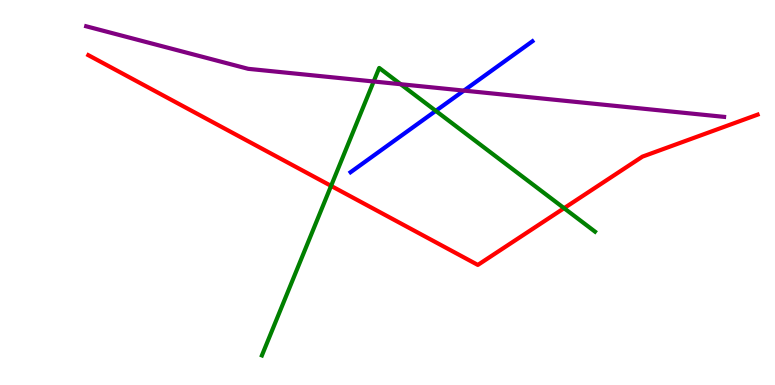[{'lines': ['blue', 'red'], 'intersections': []}, {'lines': ['green', 'red'], 'intersections': [{'x': 4.27, 'y': 5.17}, {'x': 7.28, 'y': 4.59}]}, {'lines': ['purple', 'red'], 'intersections': []}, {'lines': ['blue', 'green'], 'intersections': [{'x': 5.62, 'y': 7.12}]}, {'lines': ['blue', 'purple'], 'intersections': [{'x': 5.99, 'y': 7.65}]}, {'lines': ['green', 'purple'], 'intersections': [{'x': 4.82, 'y': 7.88}, {'x': 5.17, 'y': 7.81}]}]